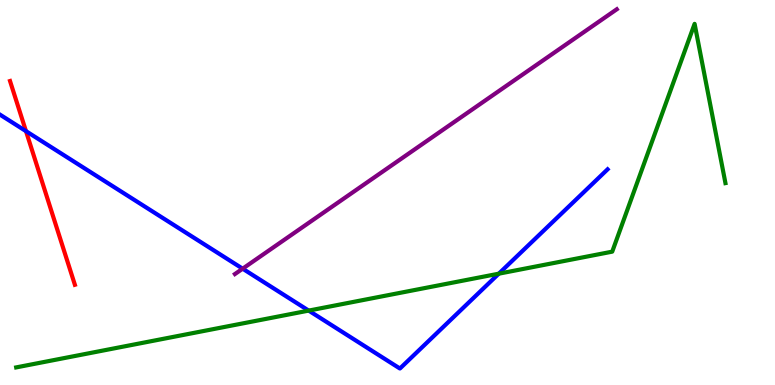[{'lines': ['blue', 'red'], 'intersections': [{'x': 0.335, 'y': 6.59}]}, {'lines': ['green', 'red'], 'intersections': []}, {'lines': ['purple', 'red'], 'intersections': []}, {'lines': ['blue', 'green'], 'intersections': [{'x': 3.98, 'y': 1.93}, {'x': 6.44, 'y': 2.89}]}, {'lines': ['blue', 'purple'], 'intersections': [{'x': 3.13, 'y': 3.02}]}, {'lines': ['green', 'purple'], 'intersections': []}]